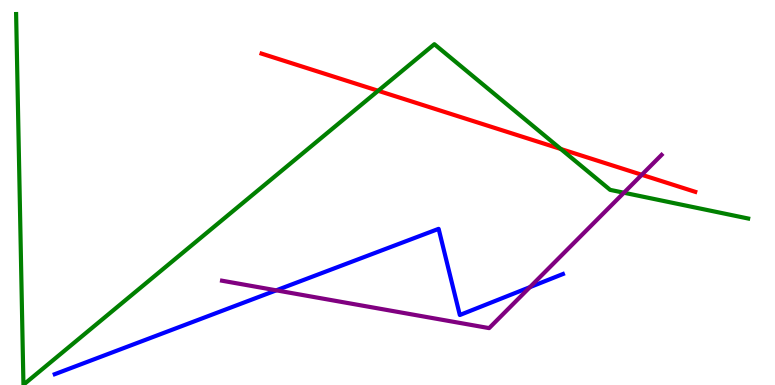[{'lines': ['blue', 'red'], 'intersections': []}, {'lines': ['green', 'red'], 'intersections': [{'x': 4.88, 'y': 7.64}, {'x': 7.24, 'y': 6.13}]}, {'lines': ['purple', 'red'], 'intersections': [{'x': 8.28, 'y': 5.46}]}, {'lines': ['blue', 'green'], 'intersections': []}, {'lines': ['blue', 'purple'], 'intersections': [{'x': 3.56, 'y': 2.46}, {'x': 6.84, 'y': 2.54}]}, {'lines': ['green', 'purple'], 'intersections': [{'x': 8.05, 'y': 4.99}]}]